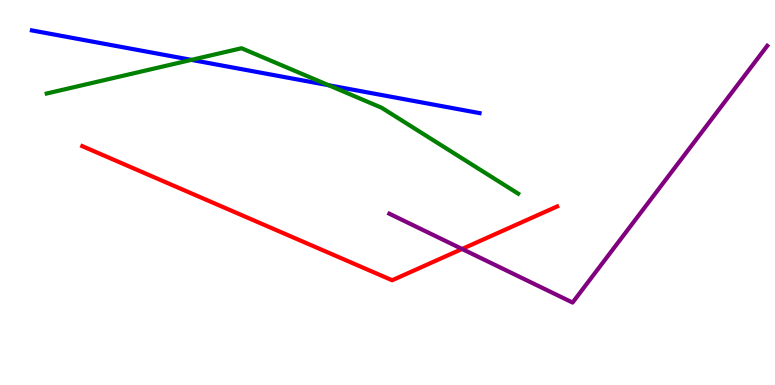[{'lines': ['blue', 'red'], 'intersections': []}, {'lines': ['green', 'red'], 'intersections': []}, {'lines': ['purple', 'red'], 'intersections': [{'x': 5.96, 'y': 3.53}]}, {'lines': ['blue', 'green'], 'intersections': [{'x': 2.47, 'y': 8.44}, {'x': 4.24, 'y': 7.79}]}, {'lines': ['blue', 'purple'], 'intersections': []}, {'lines': ['green', 'purple'], 'intersections': []}]